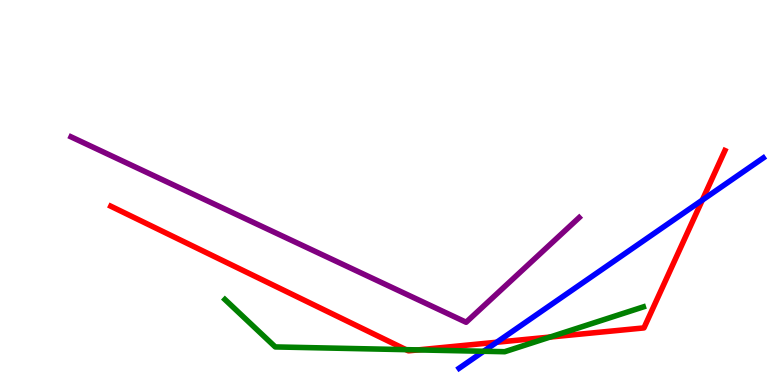[{'lines': ['blue', 'red'], 'intersections': [{'x': 6.41, 'y': 1.11}, {'x': 9.06, 'y': 4.8}]}, {'lines': ['green', 'red'], 'intersections': [{'x': 5.24, 'y': 0.918}, {'x': 5.39, 'y': 0.912}, {'x': 7.1, 'y': 1.25}]}, {'lines': ['purple', 'red'], 'intersections': []}, {'lines': ['blue', 'green'], 'intersections': [{'x': 6.24, 'y': 0.876}]}, {'lines': ['blue', 'purple'], 'intersections': []}, {'lines': ['green', 'purple'], 'intersections': []}]